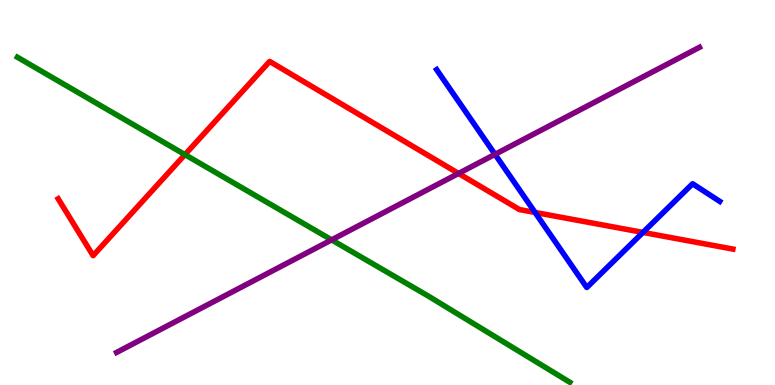[{'lines': ['blue', 'red'], 'intersections': [{'x': 6.9, 'y': 4.48}, {'x': 8.3, 'y': 3.96}]}, {'lines': ['green', 'red'], 'intersections': [{'x': 2.39, 'y': 5.98}]}, {'lines': ['purple', 'red'], 'intersections': [{'x': 5.92, 'y': 5.5}]}, {'lines': ['blue', 'green'], 'intersections': []}, {'lines': ['blue', 'purple'], 'intersections': [{'x': 6.39, 'y': 5.99}]}, {'lines': ['green', 'purple'], 'intersections': [{'x': 4.28, 'y': 3.77}]}]